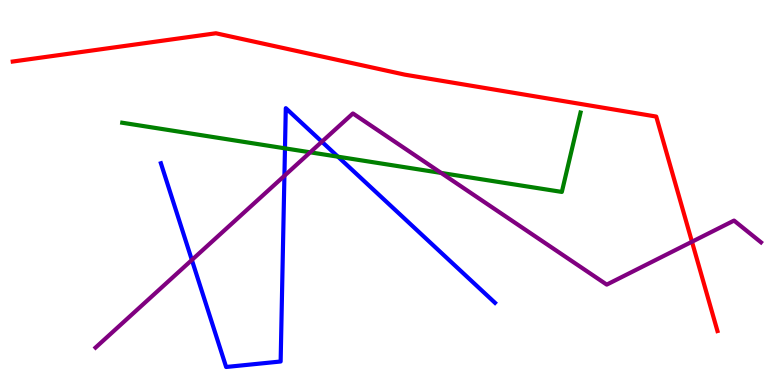[{'lines': ['blue', 'red'], 'intersections': []}, {'lines': ['green', 'red'], 'intersections': []}, {'lines': ['purple', 'red'], 'intersections': [{'x': 8.93, 'y': 3.72}]}, {'lines': ['blue', 'green'], 'intersections': [{'x': 3.68, 'y': 6.15}, {'x': 4.36, 'y': 5.93}]}, {'lines': ['blue', 'purple'], 'intersections': [{'x': 2.48, 'y': 3.25}, {'x': 3.67, 'y': 5.43}, {'x': 4.15, 'y': 6.32}]}, {'lines': ['green', 'purple'], 'intersections': [{'x': 4.0, 'y': 6.04}, {'x': 5.69, 'y': 5.51}]}]